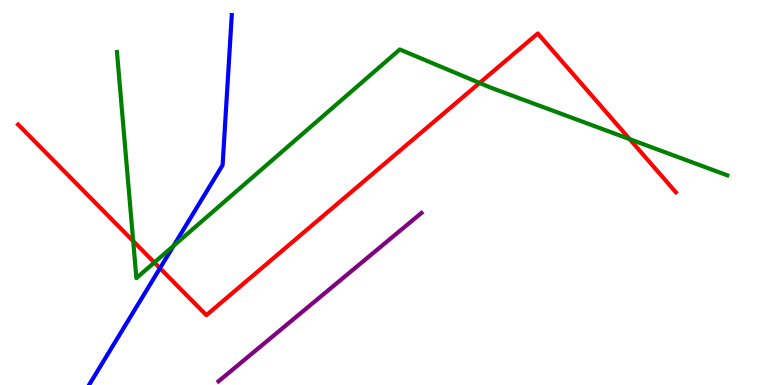[{'lines': ['blue', 'red'], 'intersections': [{'x': 2.06, 'y': 3.03}]}, {'lines': ['green', 'red'], 'intersections': [{'x': 1.72, 'y': 3.74}, {'x': 1.99, 'y': 3.18}, {'x': 6.19, 'y': 7.85}, {'x': 8.12, 'y': 6.39}]}, {'lines': ['purple', 'red'], 'intersections': []}, {'lines': ['blue', 'green'], 'intersections': [{'x': 2.24, 'y': 3.62}]}, {'lines': ['blue', 'purple'], 'intersections': []}, {'lines': ['green', 'purple'], 'intersections': []}]